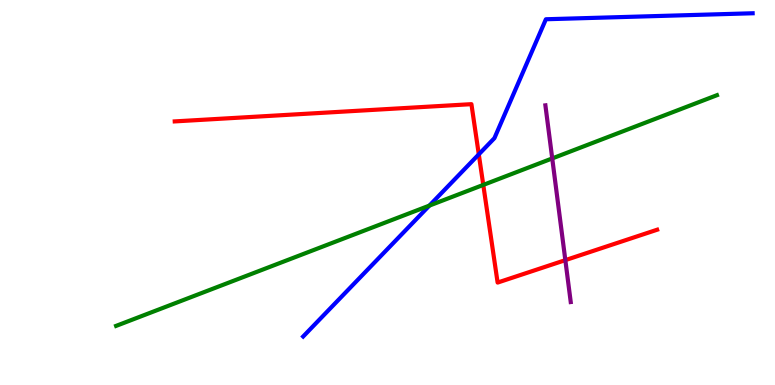[{'lines': ['blue', 'red'], 'intersections': [{'x': 6.18, 'y': 5.99}]}, {'lines': ['green', 'red'], 'intersections': [{'x': 6.24, 'y': 5.2}]}, {'lines': ['purple', 'red'], 'intersections': [{'x': 7.29, 'y': 3.24}]}, {'lines': ['blue', 'green'], 'intersections': [{'x': 5.54, 'y': 4.66}]}, {'lines': ['blue', 'purple'], 'intersections': []}, {'lines': ['green', 'purple'], 'intersections': [{'x': 7.13, 'y': 5.88}]}]